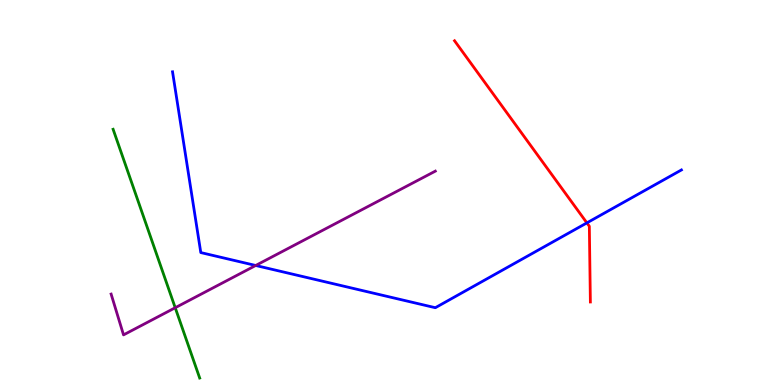[{'lines': ['blue', 'red'], 'intersections': [{'x': 7.57, 'y': 4.21}]}, {'lines': ['green', 'red'], 'intersections': []}, {'lines': ['purple', 'red'], 'intersections': []}, {'lines': ['blue', 'green'], 'intersections': []}, {'lines': ['blue', 'purple'], 'intersections': [{'x': 3.3, 'y': 3.1}]}, {'lines': ['green', 'purple'], 'intersections': [{'x': 2.26, 'y': 2.01}]}]